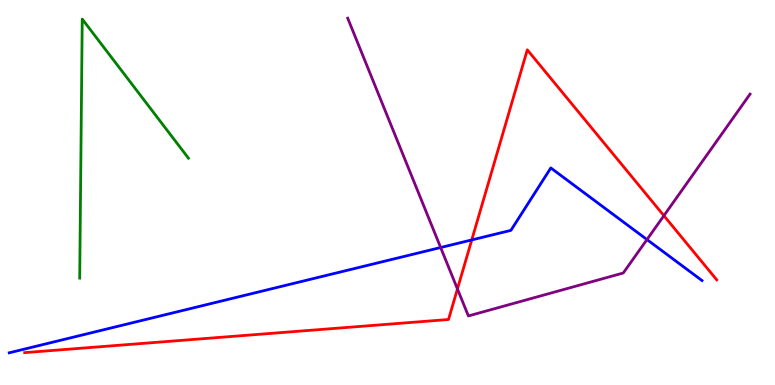[{'lines': ['blue', 'red'], 'intersections': [{'x': 6.09, 'y': 3.77}]}, {'lines': ['green', 'red'], 'intersections': []}, {'lines': ['purple', 'red'], 'intersections': [{'x': 5.9, 'y': 2.49}, {'x': 8.57, 'y': 4.4}]}, {'lines': ['blue', 'green'], 'intersections': []}, {'lines': ['blue', 'purple'], 'intersections': [{'x': 5.69, 'y': 3.57}, {'x': 8.35, 'y': 3.78}]}, {'lines': ['green', 'purple'], 'intersections': []}]